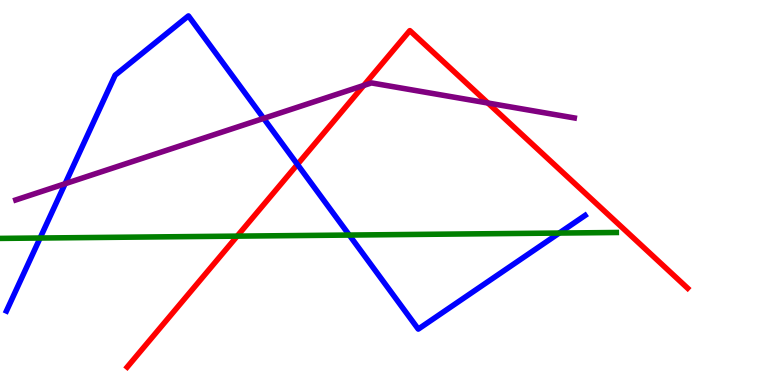[{'lines': ['blue', 'red'], 'intersections': [{'x': 3.84, 'y': 5.73}]}, {'lines': ['green', 'red'], 'intersections': [{'x': 3.06, 'y': 3.87}]}, {'lines': ['purple', 'red'], 'intersections': [{'x': 4.69, 'y': 7.78}, {'x': 6.3, 'y': 7.32}]}, {'lines': ['blue', 'green'], 'intersections': [{'x': 0.517, 'y': 3.82}, {'x': 4.51, 'y': 3.89}, {'x': 7.22, 'y': 3.95}]}, {'lines': ['blue', 'purple'], 'intersections': [{'x': 0.84, 'y': 5.23}, {'x': 3.4, 'y': 6.93}]}, {'lines': ['green', 'purple'], 'intersections': []}]